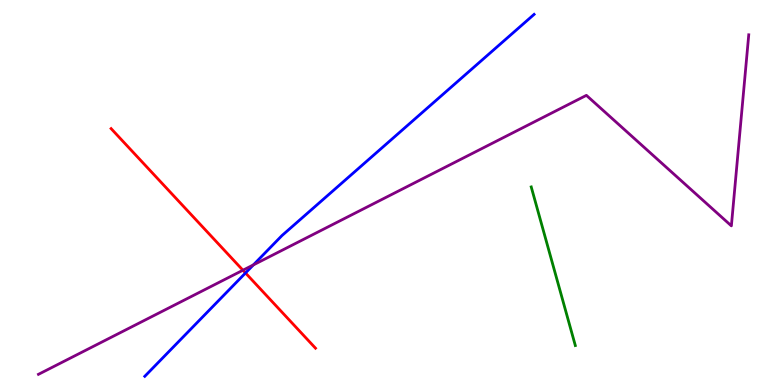[{'lines': ['blue', 'red'], 'intersections': [{'x': 3.17, 'y': 2.91}]}, {'lines': ['green', 'red'], 'intersections': []}, {'lines': ['purple', 'red'], 'intersections': [{'x': 3.13, 'y': 2.98}]}, {'lines': ['blue', 'green'], 'intersections': []}, {'lines': ['blue', 'purple'], 'intersections': [{'x': 3.27, 'y': 3.12}]}, {'lines': ['green', 'purple'], 'intersections': []}]